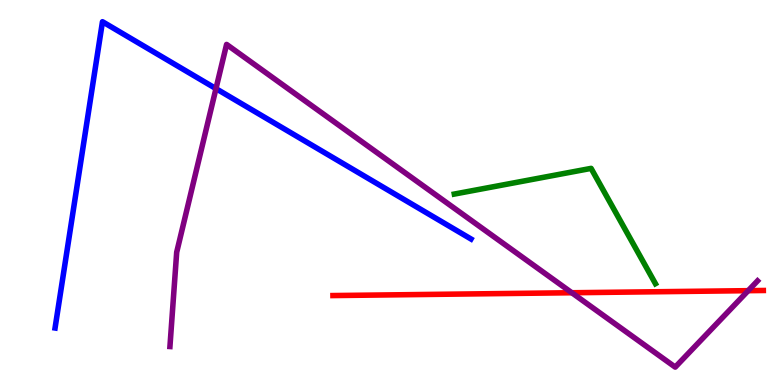[{'lines': ['blue', 'red'], 'intersections': []}, {'lines': ['green', 'red'], 'intersections': []}, {'lines': ['purple', 'red'], 'intersections': [{'x': 7.38, 'y': 2.4}, {'x': 9.65, 'y': 2.45}]}, {'lines': ['blue', 'green'], 'intersections': []}, {'lines': ['blue', 'purple'], 'intersections': [{'x': 2.79, 'y': 7.7}]}, {'lines': ['green', 'purple'], 'intersections': []}]